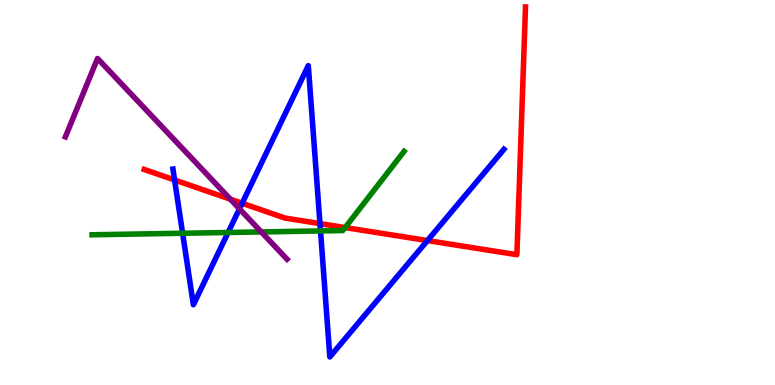[{'lines': ['blue', 'red'], 'intersections': [{'x': 2.25, 'y': 5.33}, {'x': 3.12, 'y': 4.72}, {'x': 4.13, 'y': 4.19}, {'x': 5.52, 'y': 3.75}]}, {'lines': ['green', 'red'], 'intersections': [{'x': 4.45, 'y': 4.09}]}, {'lines': ['purple', 'red'], 'intersections': [{'x': 2.97, 'y': 4.83}]}, {'lines': ['blue', 'green'], 'intersections': [{'x': 2.36, 'y': 3.94}, {'x': 2.94, 'y': 3.96}, {'x': 4.14, 'y': 4.0}]}, {'lines': ['blue', 'purple'], 'intersections': [{'x': 3.09, 'y': 4.58}]}, {'lines': ['green', 'purple'], 'intersections': [{'x': 3.37, 'y': 3.98}]}]